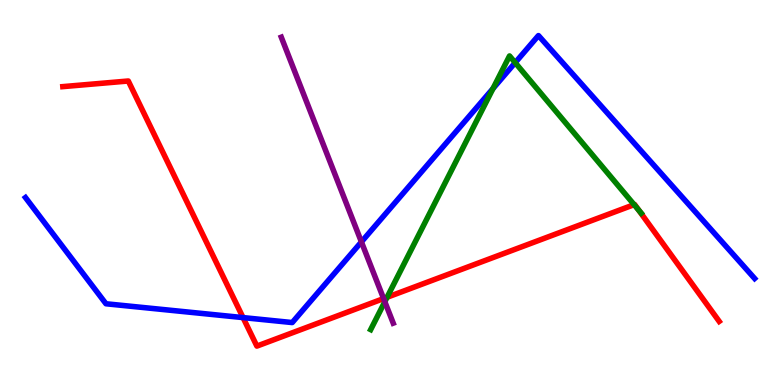[{'lines': ['blue', 'red'], 'intersections': [{'x': 3.14, 'y': 1.75}]}, {'lines': ['green', 'red'], 'intersections': [{'x': 4.99, 'y': 2.28}, {'x': 8.18, 'y': 4.68}, {'x': 8.24, 'y': 4.54}]}, {'lines': ['purple', 'red'], 'intersections': [{'x': 4.95, 'y': 2.24}]}, {'lines': ['blue', 'green'], 'intersections': [{'x': 6.36, 'y': 7.7}, {'x': 6.65, 'y': 8.37}]}, {'lines': ['blue', 'purple'], 'intersections': [{'x': 4.66, 'y': 3.72}]}, {'lines': ['green', 'purple'], 'intersections': [{'x': 4.97, 'y': 2.16}]}]